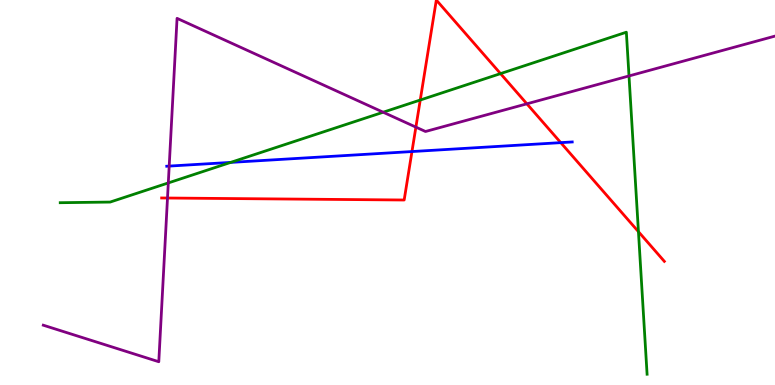[{'lines': ['blue', 'red'], 'intersections': [{'x': 5.32, 'y': 6.06}, {'x': 7.24, 'y': 6.3}]}, {'lines': ['green', 'red'], 'intersections': [{'x': 5.42, 'y': 7.4}, {'x': 6.46, 'y': 8.09}, {'x': 8.24, 'y': 3.98}]}, {'lines': ['purple', 'red'], 'intersections': [{'x': 2.16, 'y': 4.86}, {'x': 5.37, 'y': 6.7}, {'x': 6.8, 'y': 7.3}]}, {'lines': ['blue', 'green'], 'intersections': [{'x': 2.98, 'y': 5.78}]}, {'lines': ['blue', 'purple'], 'intersections': [{'x': 2.18, 'y': 5.69}]}, {'lines': ['green', 'purple'], 'intersections': [{'x': 2.17, 'y': 5.25}, {'x': 4.94, 'y': 7.09}, {'x': 8.12, 'y': 8.03}]}]